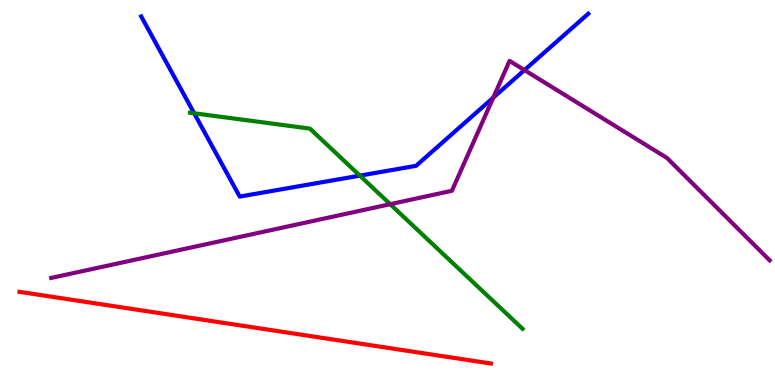[{'lines': ['blue', 'red'], 'intersections': []}, {'lines': ['green', 'red'], 'intersections': []}, {'lines': ['purple', 'red'], 'intersections': []}, {'lines': ['blue', 'green'], 'intersections': [{'x': 2.51, 'y': 7.06}, {'x': 4.64, 'y': 5.44}]}, {'lines': ['blue', 'purple'], 'intersections': [{'x': 6.36, 'y': 7.46}, {'x': 6.77, 'y': 8.18}]}, {'lines': ['green', 'purple'], 'intersections': [{'x': 5.04, 'y': 4.7}]}]